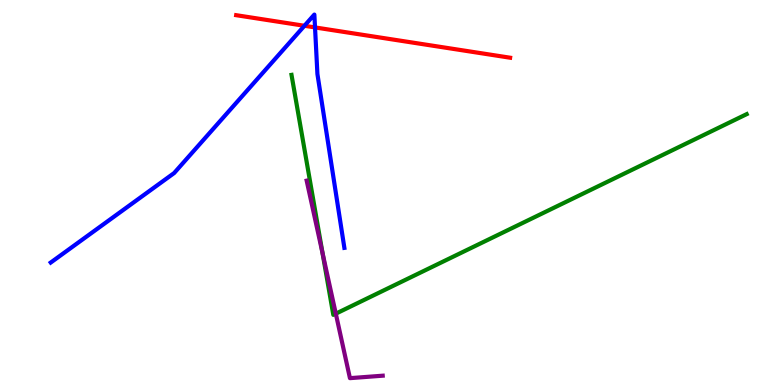[{'lines': ['blue', 'red'], 'intersections': [{'x': 3.93, 'y': 9.33}, {'x': 4.06, 'y': 9.29}]}, {'lines': ['green', 'red'], 'intersections': []}, {'lines': ['purple', 'red'], 'intersections': []}, {'lines': ['blue', 'green'], 'intersections': []}, {'lines': ['blue', 'purple'], 'intersections': []}, {'lines': ['green', 'purple'], 'intersections': [{'x': 4.16, 'y': 3.42}, {'x': 4.33, 'y': 1.85}]}]